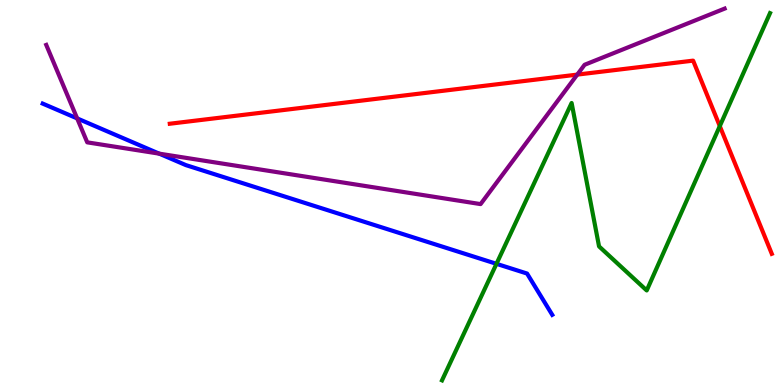[{'lines': ['blue', 'red'], 'intersections': []}, {'lines': ['green', 'red'], 'intersections': [{'x': 9.29, 'y': 6.72}]}, {'lines': ['purple', 'red'], 'intersections': [{'x': 7.45, 'y': 8.06}]}, {'lines': ['blue', 'green'], 'intersections': [{'x': 6.41, 'y': 3.15}]}, {'lines': ['blue', 'purple'], 'intersections': [{'x': 0.996, 'y': 6.92}, {'x': 2.05, 'y': 6.01}]}, {'lines': ['green', 'purple'], 'intersections': []}]